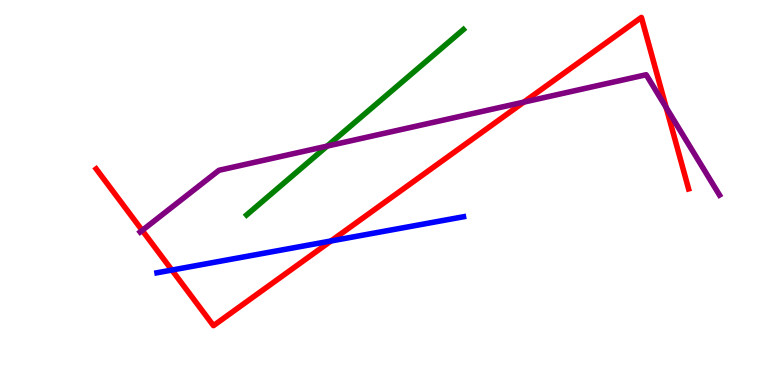[{'lines': ['blue', 'red'], 'intersections': [{'x': 2.22, 'y': 2.99}, {'x': 4.27, 'y': 3.74}]}, {'lines': ['green', 'red'], 'intersections': []}, {'lines': ['purple', 'red'], 'intersections': [{'x': 1.83, 'y': 4.02}, {'x': 6.76, 'y': 7.35}, {'x': 8.6, 'y': 7.21}]}, {'lines': ['blue', 'green'], 'intersections': []}, {'lines': ['blue', 'purple'], 'intersections': []}, {'lines': ['green', 'purple'], 'intersections': [{'x': 4.22, 'y': 6.2}]}]